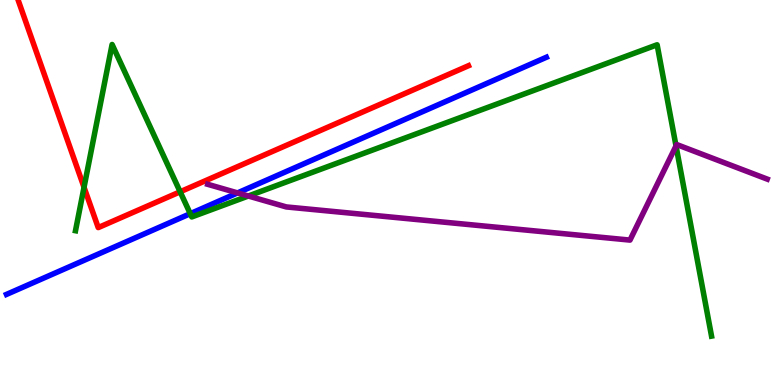[{'lines': ['blue', 'red'], 'intersections': []}, {'lines': ['green', 'red'], 'intersections': [{'x': 1.08, 'y': 5.14}, {'x': 2.32, 'y': 5.02}]}, {'lines': ['purple', 'red'], 'intersections': []}, {'lines': ['blue', 'green'], 'intersections': [{'x': 2.46, 'y': 4.45}]}, {'lines': ['blue', 'purple'], 'intersections': [{'x': 3.07, 'y': 4.99}]}, {'lines': ['green', 'purple'], 'intersections': [{'x': 3.2, 'y': 4.91}, {'x': 8.72, 'y': 6.21}]}]